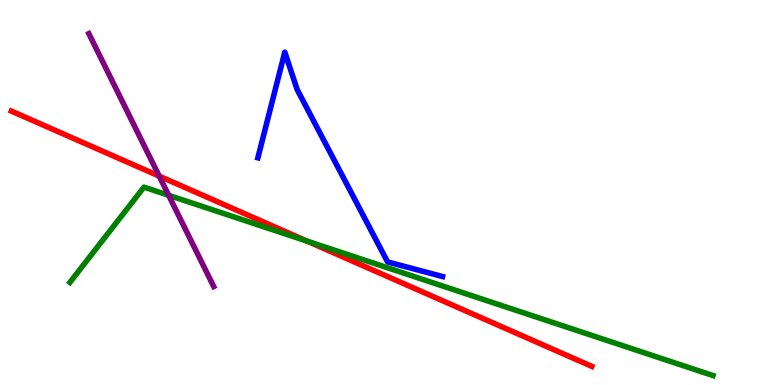[{'lines': ['blue', 'red'], 'intersections': []}, {'lines': ['green', 'red'], 'intersections': [{'x': 3.96, 'y': 3.74}]}, {'lines': ['purple', 'red'], 'intersections': [{'x': 2.05, 'y': 5.43}]}, {'lines': ['blue', 'green'], 'intersections': []}, {'lines': ['blue', 'purple'], 'intersections': []}, {'lines': ['green', 'purple'], 'intersections': [{'x': 2.18, 'y': 4.93}]}]